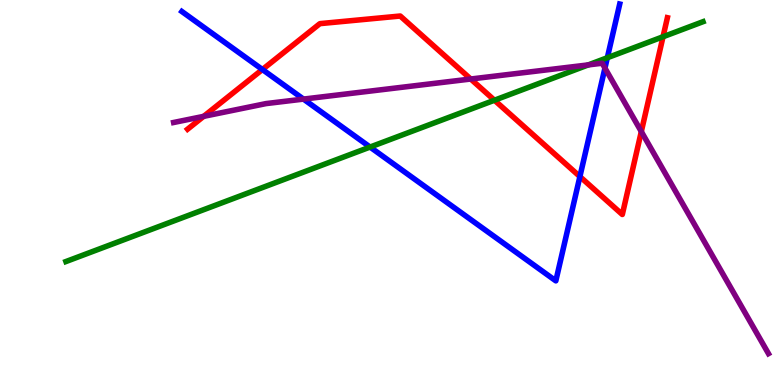[{'lines': ['blue', 'red'], 'intersections': [{'x': 3.39, 'y': 8.19}, {'x': 7.48, 'y': 5.41}]}, {'lines': ['green', 'red'], 'intersections': [{'x': 6.38, 'y': 7.4}, {'x': 8.56, 'y': 9.05}]}, {'lines': ['purple', 'red'], 'intersections': [{'x': 2.63, 'y': 6.98}, {'x': 6.07, 'y': 7.95}, {'x': 8.28, 'y': 6.58}]}, {'lines': ['blue', 'green'], 'intersections': [{'x': 4.77, 'y': 6.18}, {'x': 7.84, 'y': 8.5}]}, {'lines': ['blue', 'purple'], 'intersections': [{'x': 3.92, 'y': 7.43}, {'x': 7.81, 'y': 8.23}]}, {'lines': ['green', 'purple'], 'intersections': [{'x': 7.59, 'y': 8.31}]}]